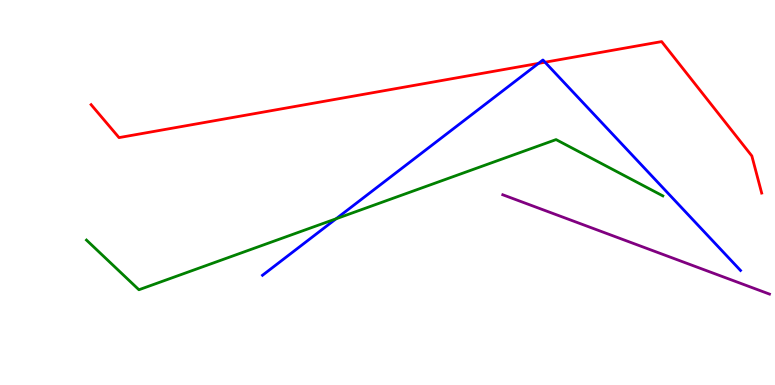[{'lines': ['blue', 'red'], 'intersections': [{'x': 6.95, 'y': 8.35}, {'x': 7.03, 'y': 8.38}]}, {'lines': ['green', 'red'], 'intersections': []}, {'lines': ['purple', 'red'], 'intersections': []}, {'lines': ['blue', 'green'], 'intersections': [{'x': 4.34, 'y': 4.32}]}, {'lines': ['blue', 'purple'], 'intersections': []}, {'lines': ['green', 'purple'], 'intersections': []}]